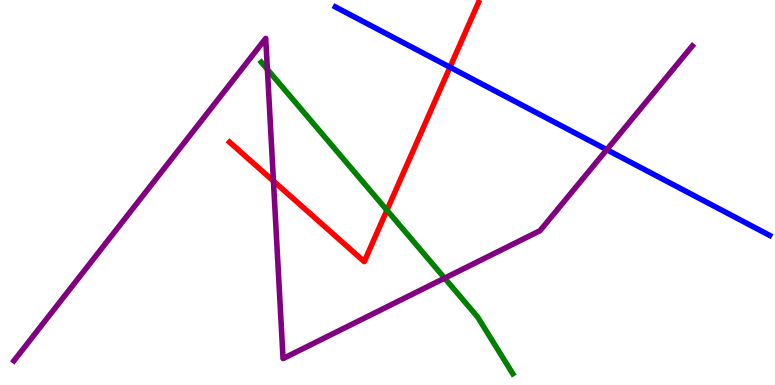[{'lines': ['blue', 'red'], 'intersections': [{'x': 5.81, 'y': 8.25}]}, {'lines': ['green', 'red'], 'intersections': [{'x': 4.99, 'y': 4.54}]}, {'lines': ['purple', 'red'], 'intersections': [{'x': 3.53, 'y': 5.3}]}, {'lines': ['blue', 'green'], 'intersections': []}, {'lines': ['blue', 'purple'], 'intersections': [{'x': 7.83, 'y': 6.11}]}, {'lines': ['green', 'purple'], 'intersections': [{'x': 3.45, 'y': 8.2}, {'x': 5.74, 'y': 2.78}]}]